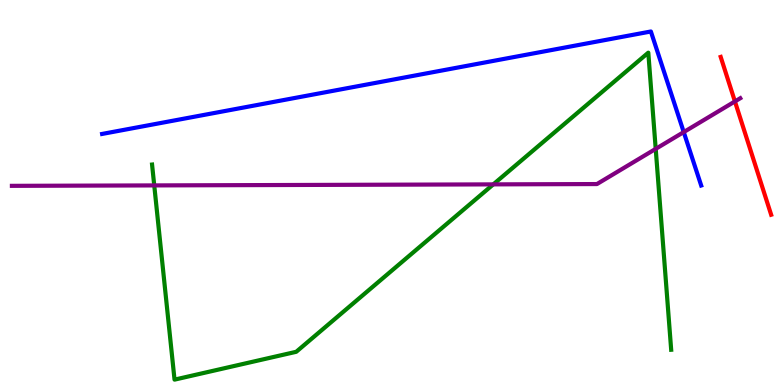[{'lines': ['blue', 'red'], 'intersections': []}, {'lines': ['green', 'red'], 'intersections': []}, {'lines': ['purple', 'red'], 'intersections': [{'x': 9.48, 'y': 7.37}]}, {'lines': ['blue', 'green'], 'intersections': []}, {'lines': ['blue', 'purple'], 'intersections': [{'x': 8.82, 'y': 6.57}]}, {'lines': ['green', 'purple'], 'intersections': [{'x': 1.99, 'y': 5.18}, {'x': 6.36, 'y': 5.21}, {'x': 8.46, 'y': 6.13}]}]